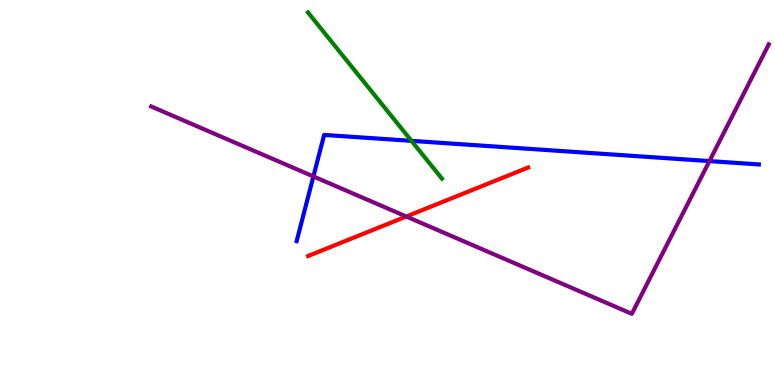[{'lines': ['blue', 'red'], 'intersections': []}, {'lines': ['green', 'red'], 'intersections': []}, {'lines': ['purple', 'red'], 'intersections': [{'x': 5.24, 'y': 4.38}]}, {'lines': ['blue', 'green'], 'intersections': [{'x': 5.31, 'y': 6.34}]}, {'lines': ['blue', 'purple'], 'intersections': [{'x': 4.04, 'y': 5.42}, {'x': 9.15, 'y': 5.82}]}, {'lines': ['green', 'purple'], 'intersections': []}]